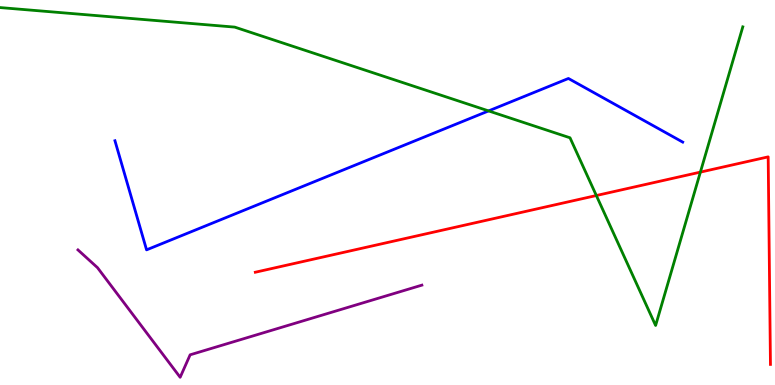[{'lines': ['blue', 'red'], 'intersections': []}, {'lines': ['green', 'red'], 'intersections': [{'x': 7.69, 'y': 4.92}, {'x': 9.04, 'y': 5.53}]}, {'lines': ['purple', 'red'], 'intersections': []}, {'lines': ['blue', 'green'], 'intersections': [{'x': 6.3, 'y': 7.12}]}, {'lines': ['blue', 'purple'], 'intersections': []}, {'lines': ['green', 'purple'], 'intersections': []}]